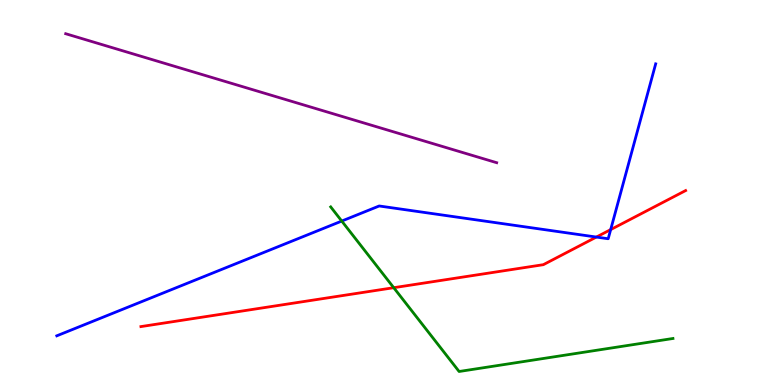[{'lines': ['blue', 'red'], 'intersections': [{'x': 7.7, 'y': 3.84}, {'x': 7.88, 'y': 4.04}]}, {'lines': ['green', 'red'], 'intersections': [{'x': 5.08, 'y': 2.53}]}, {'lines': ['purple', 'red'], 'intersections': []}, {'lines': ['blue', 'green'], 'intersections': [{'x': 4.41, 'y': 4.26}]}, {'lines': ['blue', 'purple'], 'intersections': []}, {'lines': ['green', 'purple'], 'intersections': []}]